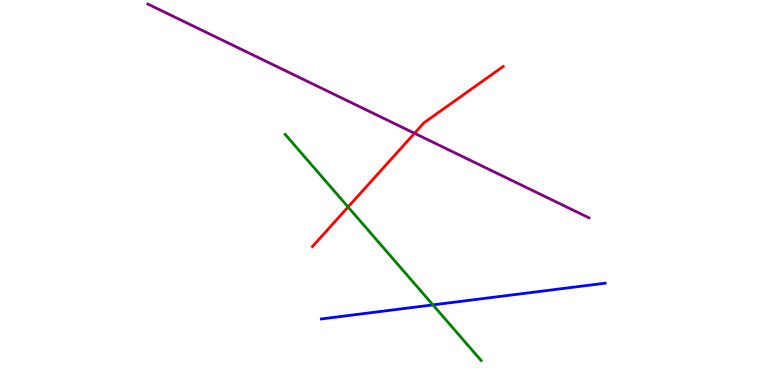[{'lines': ['blue', 'red'], 'intersections': []}, {'lines': ['green', 'red'], 'intersections': [{'x': 4.49, 'y': 4.62}]}, {'lines': ['purple', 'red'], 'intersections': [{'x': 5.35, 'y': 6.54}]}, {'lines': ['blue', 'green'], 'intersections': [{'x': 5.59, 'y': 2.08}]}, {'lines': ['blue', 'purple'], 'intersections': []}, {'lines': ['green', 'purple'], 'intersections': []}]